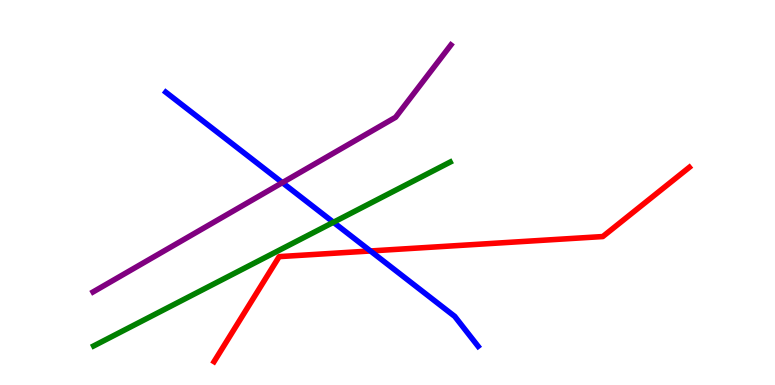[{'lines': ['blue', 'red'], 'intersections': [{'x': 4.78, 'y': 3.48}]}, {'lines': ['green', 'red'], 'intersections': []}, {'lines': ['purple', 'red'], 'intersections': []}, {'lines': ['blue', 'green'], 'intersections': [{'x': 4.3, 'y': 4.23}]}, {'lines': ['blue', 'purple'], 'intersections': [{'x': 3.64, 'y': 5.26}]}, {'lines': ['green', 'purple'], 'intersections': []}]